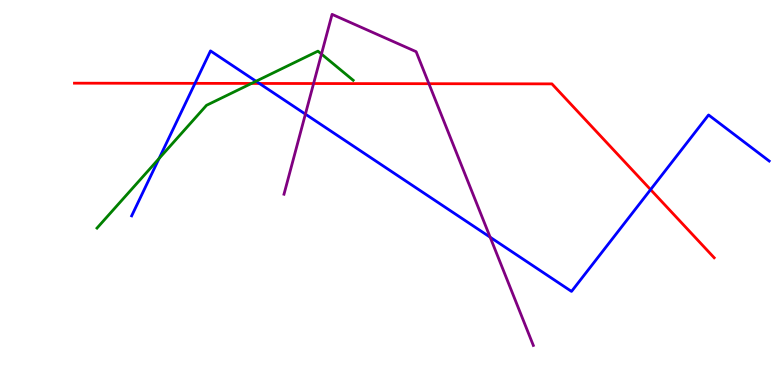[{'lines': ['blue', 'red'], 'intersections': [{'x': 2.52, 'y': 7.83}, {'x': 3.35, 'y': 7.83}, {'x': 8.39, 'y': 5.08}]}, {'lines': ['green', 'red'], 'intersections': [{'x': 3.25, 'y': 7.83}]}, {'lines': ['purple', 'red'], 'intersections': [{'x': 4.05, 'y': 7.83}, {'x': 5.53, 'y': 7.83}]}, {'lines': ['blue', 'green'], 'intersections': [{'x': 2.05, 'y': 5.88}, {'x': 3.3, 'y': 7.89}]}, {'lines': ['blue', 'purple'], 'intersections': [{'x': 3.94, 'y': 7.04}, {'x': 6.32, 'y': 3.84}]}, {'lines': ['green', 'purple'], 'intersections': [{'x': 4.15, 'y': 8.6}]}]